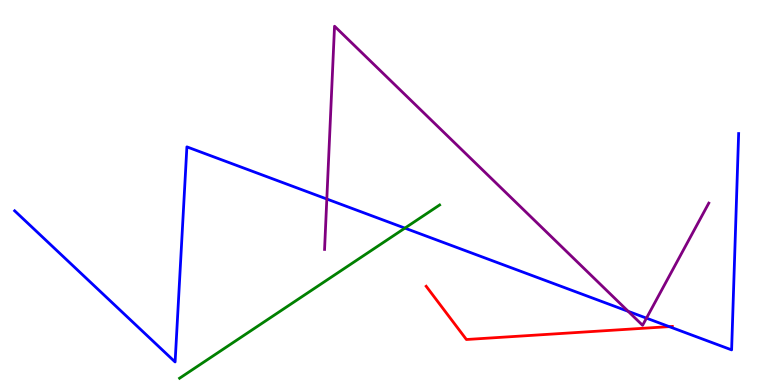[{'lines': ['blue', 'red'], 'intersections': [{'x': 8.64, 'y': 1.52}]}, {'lines': ['green', 'red'], 'intersections': []}, {'lines': ['purple', 'red'], 'intersections': []}, {'lines': ['blue', 'green'], 'intersections': [{'x': 5.22, 'y': 4.07}]}, {'lines': ['blue', 'purple'], 'intersections': [{'x': 4.22, 'y': 4.83}, {'x': 8.11, 'y': 1.91}, {'x': 8.34, 'y': 1.74}]}, {'lines': ['green', 'purple'], 'intersections': []}]